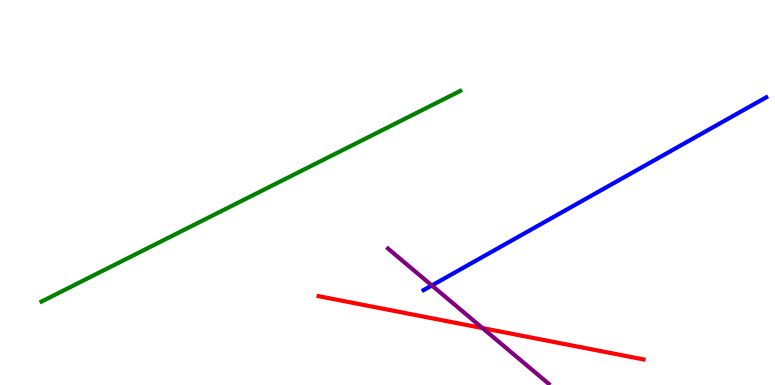[{'lines': ['blue', 'red'], 'intersections': []}, {'lines': ['green', 'red'], 'intersections': []}, {'lines': ['purple', 'red'], 'intersections': [{'x': 6.23, 'y': 1.48}]}, {'lines': ['blue', 'green'], 'intersections': []}, {'lines': ['blue', 'purple'], 'intersections': [{'x': 5.57, 'y': 2.59}]}, {'lines': ['green', 'purple'], 'intersections': []}]